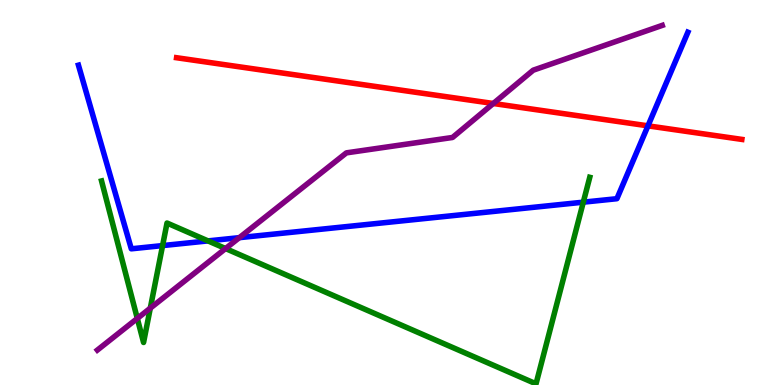[{'lines': ['blue', 'red'], 'intersections': [{'x': 8.36, 'y': 6.73}]}, {'lines': ['green', 'red'], 'intersections': []}, {'lines': ['purple', 'red'], 'intersections': [{'x': 6.36, 'y': 7.31}]}, {'lines': ['blue', 'green'], 'intersections': [{'x': 2.1, 'y': 3.62}, {'x': 2.68, 'y': 3.74}, {'x': 7.53, 'y': 4.75}]}, {'lines': ['blue', 'purple'], 'intersections': [{'x': 3.09, 'y': 3.83}]}, {'lines': ['green', 'purple'], 'intersections': [{'x': 1.77, 'y': 1.73}, {'x': 1.94, 'y': 2.0}, {'x': 2.91, 'y': 3.54}]}]